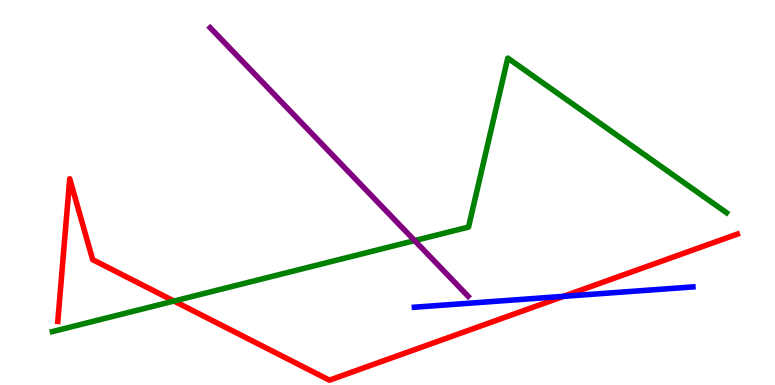[{'lines': ['blue', 'red'], 'intersections': [{'x': 7.27, 'y': 2.3}]}, {'lines': ['green', 'red'], 'intersections': [{'x': 2.24, 'y': 2.18}]}, {'lines': ['purple', 'red'], 'intersections': []}, {'lines': ['blue', 'green'], 'intersections': []}, {'lines': ['blue', 'purple'], 'intersections': []}, {'lines': ['green', 'purple'], 'intersections': [{'x': 5.35, 'y': 3.75}]}]